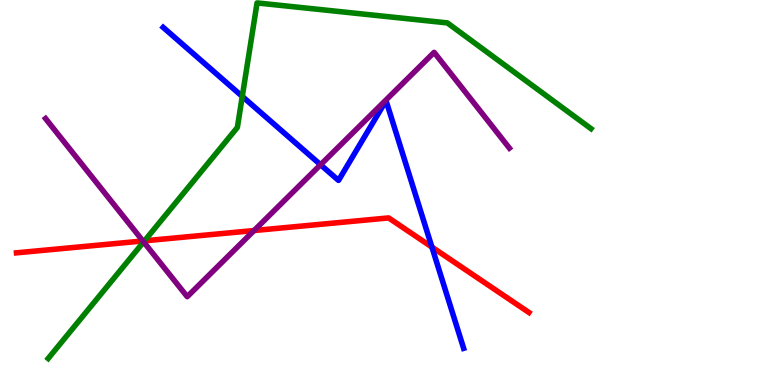[{'lines': ['blue', 'red'], 'intersections': [{'x': 5.57, 'y': 3.58}]}, {'lines': ['green', 'red'], 'intersections': [{'x': 1.86, 'y': 3.74}]}, {'lines': ['purple', 'red'], 'intersections': [{'x': 1.84, 'y': 3.74}, {'x': 3.28, 'y': 4.01}]}, {'lines': ['blue', 'green'], 'intersections': [{'x': 3.13, 'y': 7.5}]}, {'lines': ['blue', 'purple'], 'intersections': [{'x': 4.14, 'y': 5.72}]}, {'lines': ['green', 'purple'], 'intersections': [{'x': 1.85, 'y': 3.72}]}]